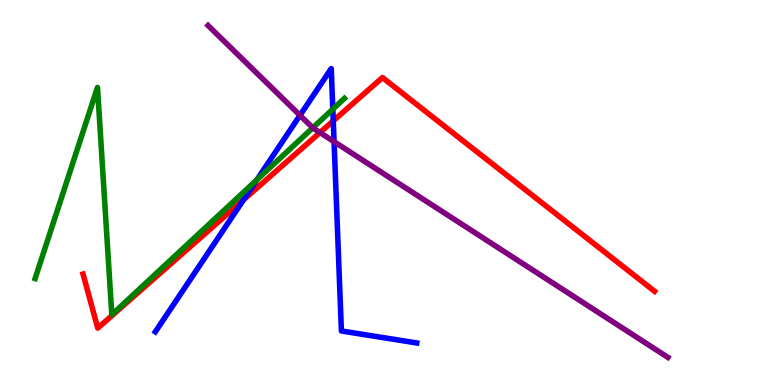[{'lines': ['blue', 'red'], 'intersections': [{'x': 3.14, 'y': 4.81}, {'x': 4.3, 'y': 6.86}]}, {'lines': ['green', 'red'], 'intersections': []}, {'lines': ['purple', 'red'], 'intersections': [{'x': 4.13, 'y': 6.56}]}, {'lines': ['blue', 'green'], 'intersections': [{'x': 3.32, 'y': 5.33}, {'x': 4.29, 'y': 7.16}]}, {'lines': ['blue', 'purple'], 'intersections': [{'x': 3.87, 'y': 7.0}, {'x': 4.31, 'y': 6.32}]}, {'lines': ['green', 'purple'], 'intersections': [{'x': 4.04, 'y': 6.68}]}]